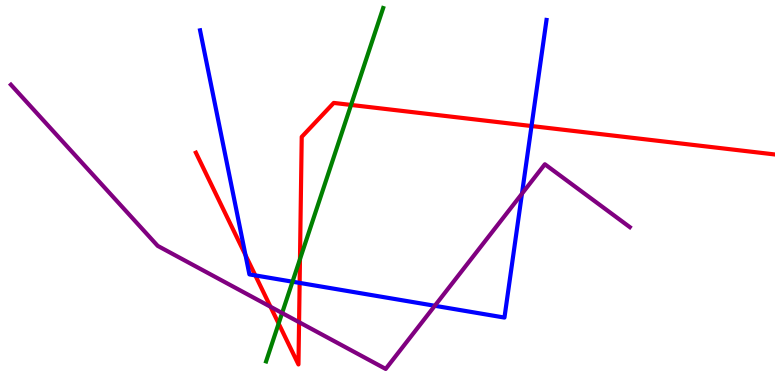[{'lines': ['blue', 'red'], 'intersections': [{'x': 3.17, 'y': 3.37}, {'x': 3.29, 'y': 2.85}, {'x': 3.87, 'y': 2.65}, {'x': 6.86, 'y': 6.73}]}, {'lines': ['green', 'red'], 'intersections': [{'x': 3.6, 'y': 1.6}, {'x': 3.87, 'y': 3.27}, {'x': 4.53, 'y': 7.27}]}, {'lines': ['purple', 'red'], 'intersections': [{'x': 3.49, 'y': 2.03}, {'x': 3.86, 'y': 1.63}]}, {'lines': ['blue', 'green'], 'intersections': [{'x': 3.77, 'y': 2.68}]}, {'lines': ['blue', 'purple'], 'intersections': [{'x': 5.61, 'y': 2.06}, {'x': 6.73, 'y': 4.97}]}, {'lines': ['green', 'purple'], 'intersections': [{'x': 3.64, 'y': 1.87}]}]